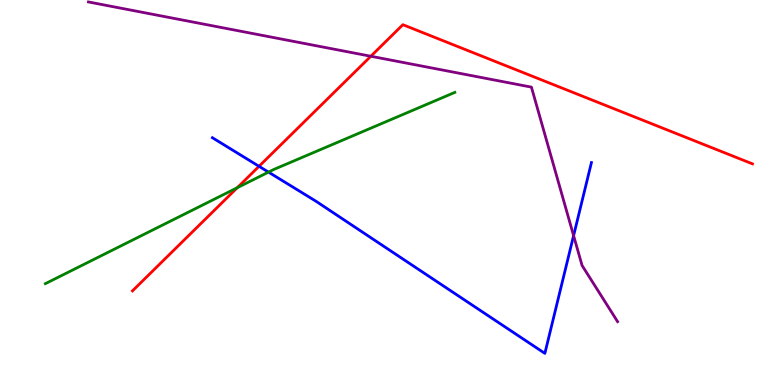[{'lines': ['blue', 'red'], 'intersections': [{'x': 3.34, 'y': 5.68}]}, {'lines': ['green', 'red'], 'intersections': [{'x': 3.06, 'y': 5.12}]}, {'lines': ['purple', 'red'], 'intersections': [{'x': 4.78, 'y': 8.54}]}, {'lines': ['blue', 'green'], 'intersections': [{'x': 3.46, 'y': 5.53}]}, {'lines': ['blue', 'purple'], 'intersections': [{'x': 7.4, 'y': 3.88}]}, {'lines': ['green', 'purple'], 'intersections': []}]